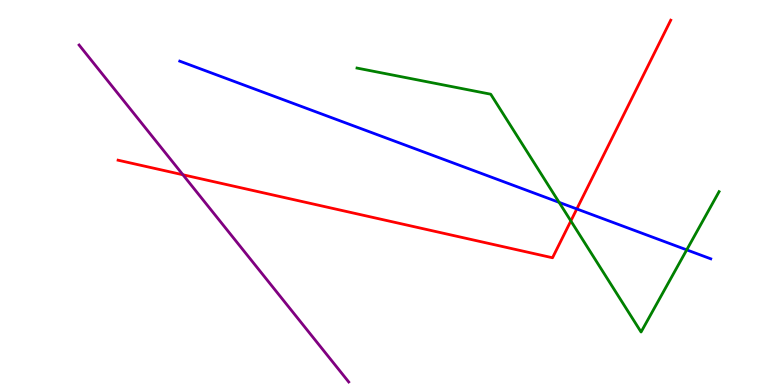[{'lines': ['blue', 'red'], 'intersections': [{'x': 7.44, 'y': 4.57}]}, {'lines': ['green', 'red'], 'intersections': [{'x': 7.37, 'y': 4.26}]}, {'lines': ['purple', 'red'], 'intersections': [{'x': 2.36, 'y': 5.46}]}, {'lines': ['blue', 'green'], 'intersections': [{'x': 7.21, 'y': 4.74}, {'x': 8.86, 'y': 3.51}]}, {'lines': ['blue', 'purple'], 'intersections': []}, {'lines': ['green', 'purple'], 'intersections': []}]